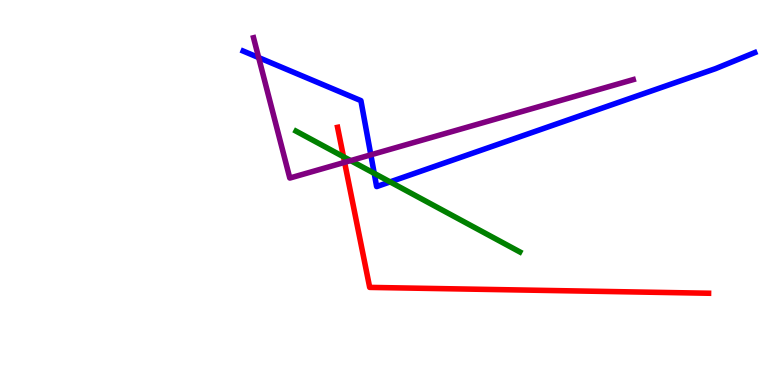[{'lines': ['blue', 'red'], 'intersections': []}, {'lines': ['green', 'red'], 'intersections': [{'x': 4.43, 'y': 5.93}]}, {'lines': ['purple', 'red'], 'intersections': [{'x': 4.45, 'y': 5.78}]}, {'lines': ['blue', 'green'], 'intersections': [{'x': 4.83, 'y': 5.5}, {'x': 5.03, 'y': 5.28}]}, {'lines': ['blue', 'purple'], 'intersections': [{'x': 3.34, 'y': 8.5}, {'x': 4.78, 'y': 5.98}]}, {'lines': ['green', 'purple'], 'intersections': [{'x': 4.52, 'y': 5.83}]}]